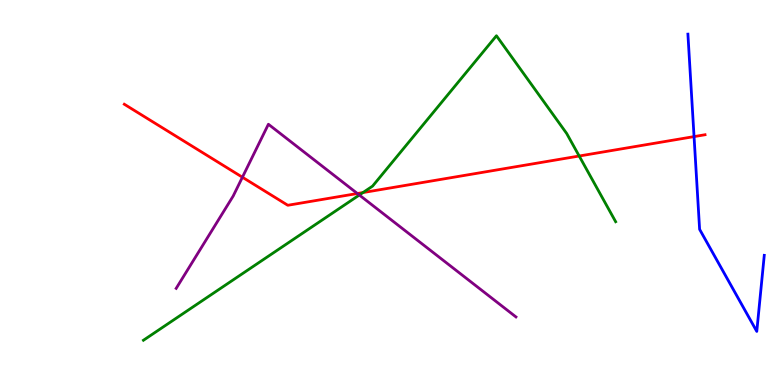[{'lines': ['blue', 'red'], 'intersections': [{'x': 8.96, 'y': 6.45}]}, {'lines': ['green', 'red'], 'intersections': [{'x': 4.68, 'y': 5.0}, {'x': 7.47, 'y': 5.95}]}, {'lines': ['purple', 'red'], 'intersections': [{'x': 3.13, 'y': 5.4}, {'x': 4.61, 'y': 4.97}]}, {'lines': ['blue', 'green'], 'intersections': []}, {'lines': ['blue', 'purple'], 'intersections': []}, {'lines': ['green', 'purple'], 'intersections': [{'x': 4.64, 'y': 4.93}]}]